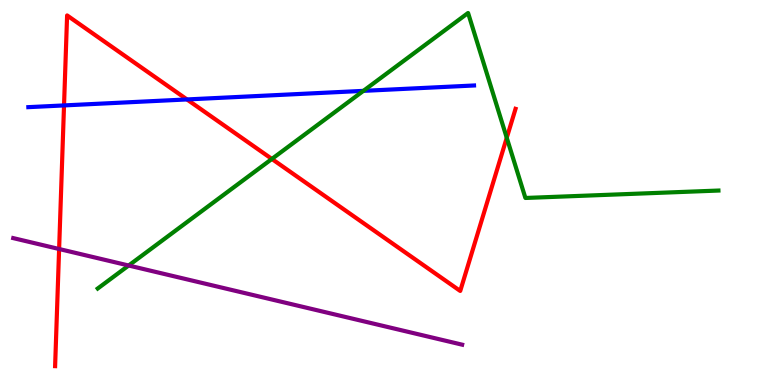[{'lines': ['blue', 'red'], 'intersections': [{'x': 0.826, 'y': 7.26}, {'x': 2.41, 'y': 7.42}]}, {'lines': ['green', 'red'], 'intersections': [{'x': 3.51, 'y': 5.87}, {'x': 6.54, 'y': 6.42}]}, {'lines': ['purple', 'red'], 'intersections': [{'x': 0.763, 'y': 3.53}]}, {'lines': ['blue', 'green'], 'intersections': [{'x': 4.69, 'y': 7.64}]}, {'lines': ['blue', 'purple'], 'intersections': []}, {'lines': ['green', 'purple'], 'intersections': [{'x': 1.66, 'y': 3.1}]}]